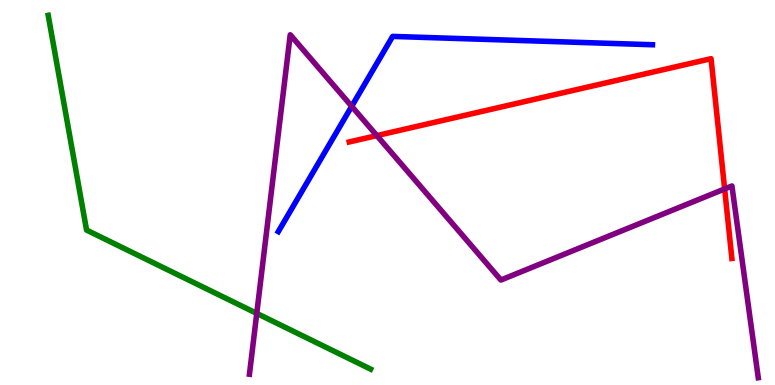[{'lines': ['blue', 'red'], 'intersections': []}, {'lines': ['green', 'red'], 'intersections': []}, {'lines': ['purple', 'red'], 'intersections': [{'x': 4.86, 'y': 6.48}, {'x': 9.35, 'y': 5.09}]}, {'lines': ['blue', 'green'], 'intersections': []}, {'lines': ['blue', 'purple'], 'intersections': [{'x': 4.54, 'y': 7.24}]}, {'lines': ['green', 'purple'], 'intersections': [{'x': 3.31, 'y': 1.86}]}]